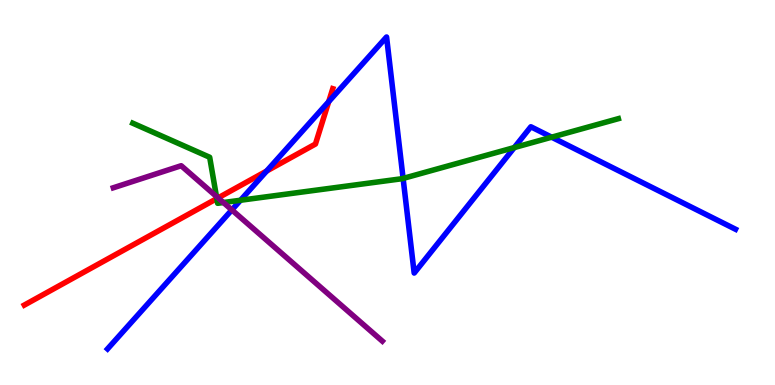[{'lines': ['blue', 'red'], 'intersections': [{'x': 3.44, 'y': 5.56}, {'x': 4.24, 'y': 7.36}]}, {'lines': ['green', 'red'], 'intersections': [{'x': 2.8, 'y': 4.84}]}, {'lines': ['purple', 'red'], 'intersections': [{'x': 2.81, 'y': 4.86}]}, {'lines': ['blue', 'green'], 'intersections': [{'x': 3.1, 'y': 4.8}, {'x': 5.2, 'y': 5.37}, {'x': 6.64, 'y': 6.17}, {'x': 7.12, 'y': 6.44}]}, {'lines': ['blue', 'purple'], 'intersections': [{'x': 2.99, 'y': 4.55}]}, {'lines': ['green', 'purple'], 'intersections': [{'x': 2.79, 'y': 4.9}, {'x': 2.88, 'y': 4.74}]}]